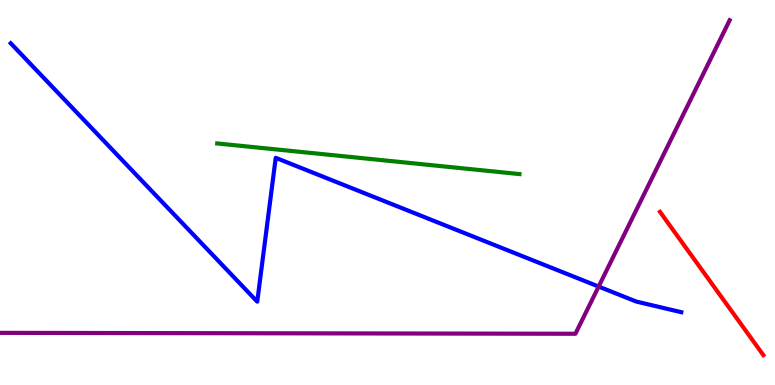[{'lines': ['blue', 'red'], 'intersections': []}, {'lines': ['green', 'red'], 'intersections': []}, {'lines': ['purple', 'red'], 'intersections': []}, {'lines': ['blue', 'green'], 'intersections': []}, {'lines': ['blue', 'purple'], 'intersections': [{'x': 7.72, 'y': 2.56}]}, {'lines': ['green', 'purple'], 'intersections': []}]